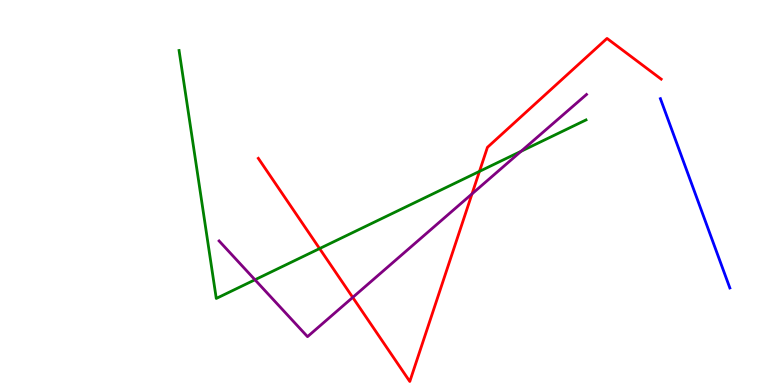[{'lines': ['blue', 'red'], 'intersections': []}, {'lines': ['green', 'red'], 'intersections': [{'x': 4.12, 'y': 3.54}, {'x': 6.19, 'y': 5.55}]}, {'lines': ['purple', 'red'], 'intersections': [{'x': 4.55, 'y': 2.28}, {'x': 6.09, 'y': 4.96}]}, {'lines': ['blue', 'green'], 'intersections': []}, {'lines': ['blue', 'purple'], 'intersections': []}, {'lines': ['green', 'purple'], 'intersections': [{'x': 3.29, 'y': 2.73}, {'x': 6.72, 'y': 6.07}]}]